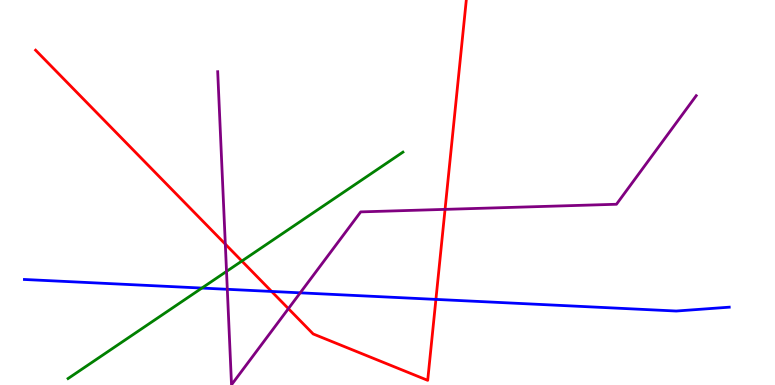[{'lines': ['blue', 'red'], 'intersections': [{'x': 3.5, 'y': 2.43}, {'x': 5.62, 'y': 2.22}]}, {'lines': ['green', 'red'], 'intersections': [{'x': 3.12, 'y': 3.22}]}, {'lines': ['purple', 'red'], 'intersections': [{'x': 2.91, 'y': 3.66}, {'x': 3.72, 'y': 1.98}, {'x': 5.74, 'y': 4.56}]}, {'lines': ['blue', 'green'], 'intersections': [{'x': 2.6, 'y': 2.52}]}, {'lines': ['blue', 'purple'], 'intersections': [{'x': 2.93, 'y': 2.49}, {'x': 3.87, 'y': 2.39}]}, {'lines': ['green', 'purple'], 'intersections': [{'x': 2.92, 'y': 2.95}]}]